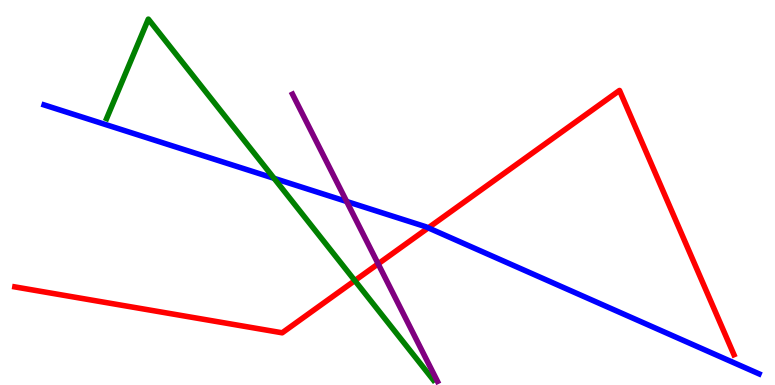[{'lines': ['blue', 'red'], 'intersections': [{'x': 5.53, 'y': 4.08}]}, {'lines': ['green', 'red'], 'intersections': [{'x': 4.58, 'y': 2.71}]}, {'lines': ['purple', 'red'], 'intersections': [{'x': 4.88, 'y': 3.15}]}, {'lines': ['blue', 'green'], 'intersections': [{'x': 3.54, 'y': 5.37}]}, {'lines': ['blue', 'purple'], 'intersections': [{'x': 4.47, 'y': 4.77}]}, {'lines': ['green', 'purple'], 'intersections': []}]